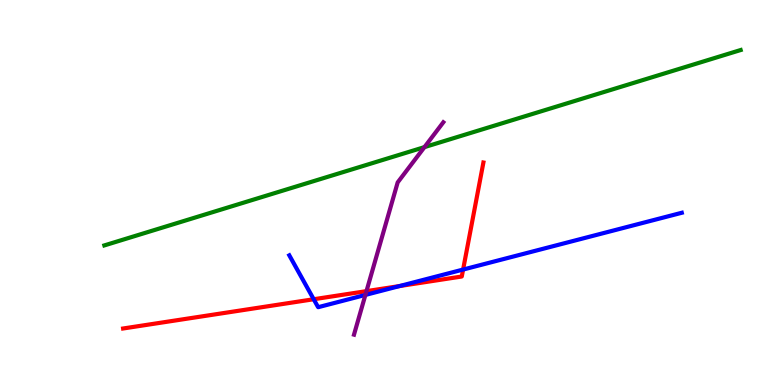[{'lines': ['blue', 'red'], 'intersections': [{'x': 4.05, 'y': 2.23}, {'x': 5.16, 'y': 2.57}, {'x': 5.98, 'y': 3.0}]}, {'lines': ['green', 'red'], 'intersections': []}, {'lines': ['purple', 'red'], 'intersections': [{'x': 4.73, 'y': 2.44}]}, {'lines': ['blue', 'green'], 'intersections': []}, {'lines': ['blue', 'purple'], 'intersections': [{'x': 4.71, 'y': 2.34}]}, {'lines': ['green', 'purple'], 'intersections': [{'x': 5.48, 'y': 6.18}]}]